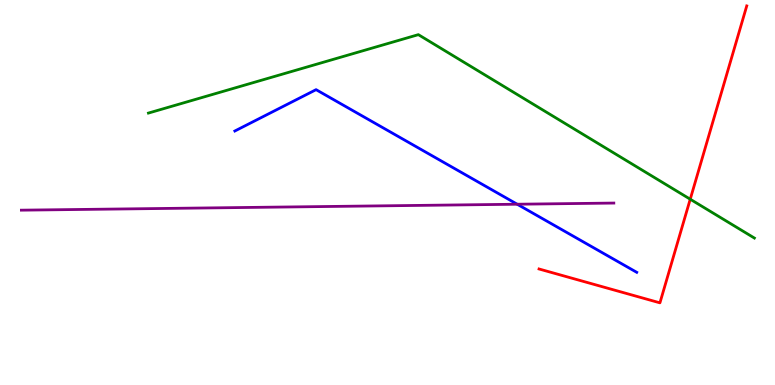[{'lines': ['blue', 'red'], 'intersections': []}, {'lines': ['green', 'red'], 'intersections': [{'x': 8.91, 'y': 4.83}]}, {'lines': ['purple', 'red'], 'intersections': []}, {'lines': ['blue', 'green'], 'intersections': []}, {'lines': ['blue', 'purple'], 'intersections': [{'x': 6.67, 'y': 4.7}]}, {'lines': ['green', 'purple'], 'intersections': []}]